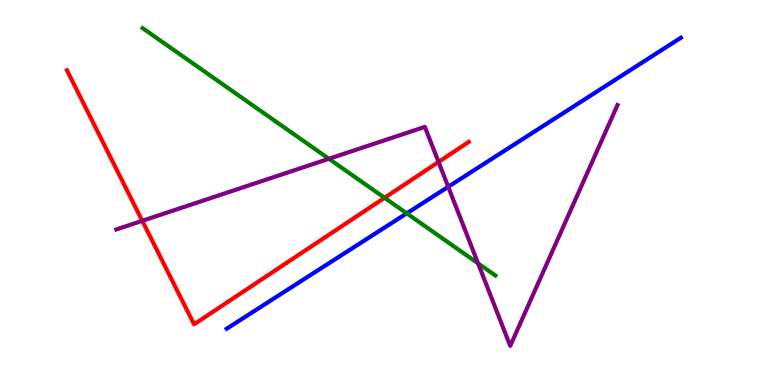[{'lines': ['blue', 'red'], 'intersections': []}, {'lines': ['green', 'red'], 'intersections': [{'x': 4.96, 'y': 4.86}]}, {'lines': ['purple', 'red'], 'intersections': [{'x': 1.84, 'y': 4.26}, {'x': 5.66, 'y': 5.79}]}, {'lines': ['blue', 'green'], 'intersections': [{'x': 5.25, 'y': 4.46}]}, {'lines': ['blue', 'purple'], 'intersections': [{'x': 5.78, 'y': 5.15}]}, {'lines': ['green', 'purple'], 'intersections': [{'x': 4.24, 'y': 5.88}, {'x': 6.17, 'y': 3.16}]}]